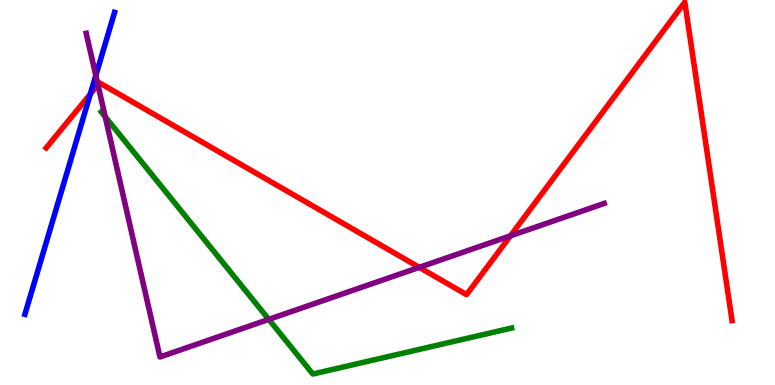[{'lines': ['blue', 'red'], 'intersections': [{'x': 1.17, 'y': 7.56}]}, {'lines': ['green', 'red'], 'intersections': []}, {'lines': ['purple', 'red'], 'intersections': [{'x': 1.26, 'y': 7.8}, {'x': 5.41, 'y': 3.06}, {'x': 6.59, 'y': 3.87}]}, {'lines': ['blue', 'green'], 'intersections': []}, {'lines': ['blue', 'purple'], 'intersections': [{'x': 1.24, 'y': 8.04}]}, {'lines': ['green', 'purple'], 'intersections': [{'x': 1.36, 'y': 6.97}, {'x': 3.47, 'y': 1.7}]}]